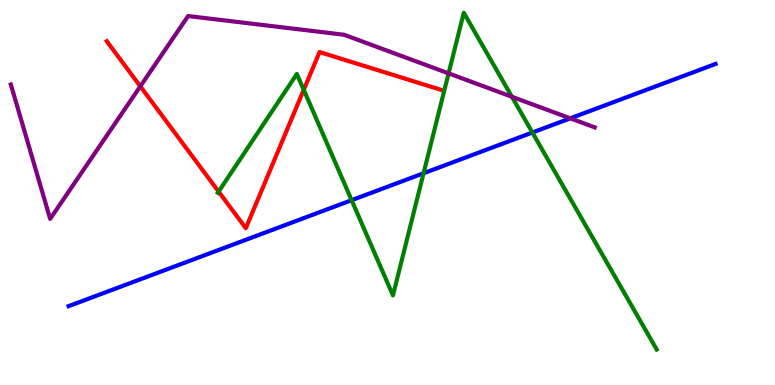[{'lines': ['blue', 'red'], 'intersections': []}, {'lines': ['green', 'red'], 'intersections': [{'x': 2.82, 'y': 5.02}, {'x': 3.92, 'y': 7.67}]}, {'lines': ['purple', 'red'], 'intersections': [{'x': 1.81, 'y': 7.76}]}, {'lines': ['blue', 'green'], 'intersections': [{'x': 4.54, 'y': 4.8}, {'x': 5.47, 'y': 5.5}, {'x': 6.87, 'y': 6.56}]}, {'lines': ['blue', 'purple'], 'intersections': [{'x': 7.36, 'y': 6.93}]}, {'lines': ['green', 'purple'], 'intersections': [{'x': 5.79, 'y': 8.09}, {'x': 6.61, 'y': 7.49}]}]